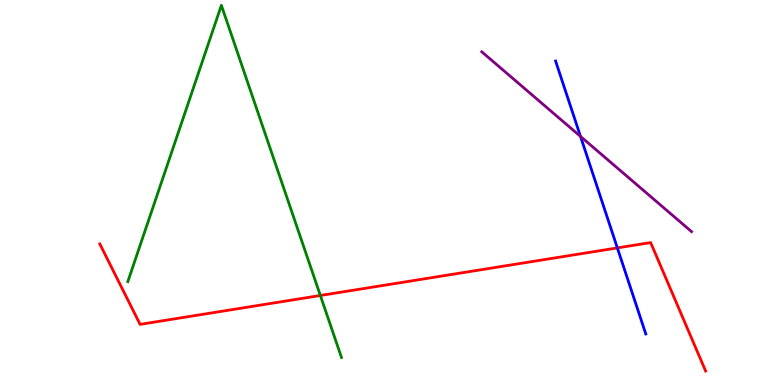[{'lines': ['blue', 'red'], 'intersections': [{'x': 7.97, 'y': 3.56}]}, {'lines': ['green', 'red'], 'intersections': [{'x': 4.13, 'y': 2.32}]}, {'lines': ['purple', 'red'], 'intersections': []}, {'lines': ['blue', 'green'], 'intersections': []}, {'lines': ['blue', 'purple'], 'intersections': [{'x': 7.49, 'y': 6.46}]}, {'lines': ['green', 'purple'], 'intersections': []}]